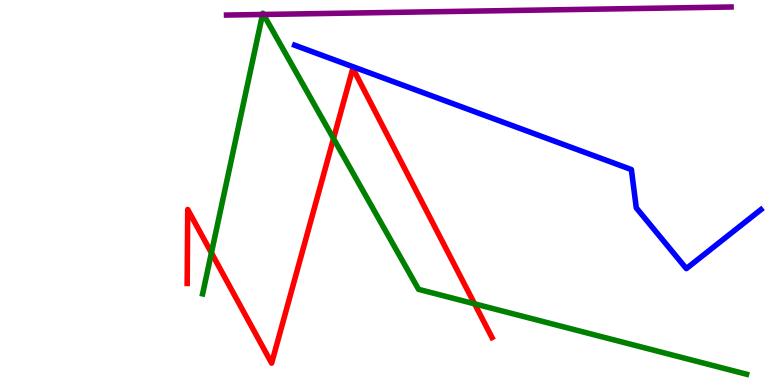[{'lines': ['blue', 'red'], 'intersections': []}, {'lines': ['green', 'red'], 'intersections': [{'x': 2.73, 'y': 3.43}, {'x': 4.3, 'y': 6.4}, {'x': 6.12, 'y': 2.11}]}, {'lines': ['purple', 'red'], 'intersections': []}, {'lines': ['blue', 'green'], 'intersections': []}, {'lines': ['blue', 'purple'], 'intersections': []}, {'lines': ['green', 'purple'], 'intersections': [{'x': 3.39, 'y': 9.62}, {'x': 3.4, 'y': 9.62}]}]